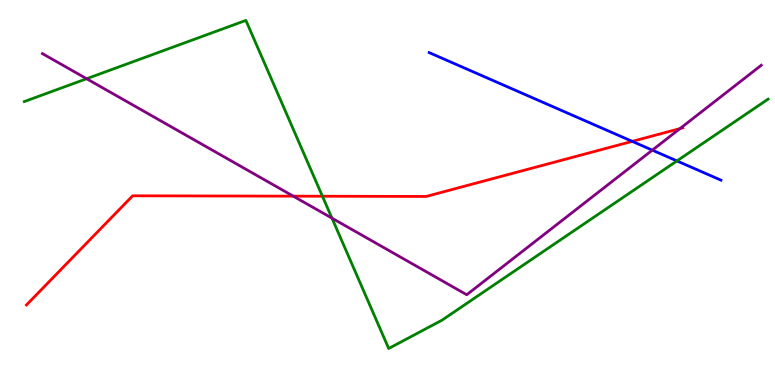[{'lines': ['blue', 'red'], 'intersections': [{'x': 8.16, 'y': 6.33}]}, {'lines': ['green', 'red'], 'intersections': [{'x': 4.16, 'y': 4.9}]}, {'lines': ['purple', 'red'], 'intersections': [{'x': 3.78, 'y': 4.9}, {'x': 8.77, 'y': 6.66}]}, {'lines': ['blue', 'green'], 'intersections': [{'x': 8.73, 'y': 5.82}]}, {'lines': ['blue', 'purple'], 'intersections': [{'x': 8.42, 'y': 6.1}]}, {'lines': ['green', 'purple'], 'intersections': [{'x': 1.12, 'y': 7.95}, {'x': 4.28, 'y': 4.33}]}]